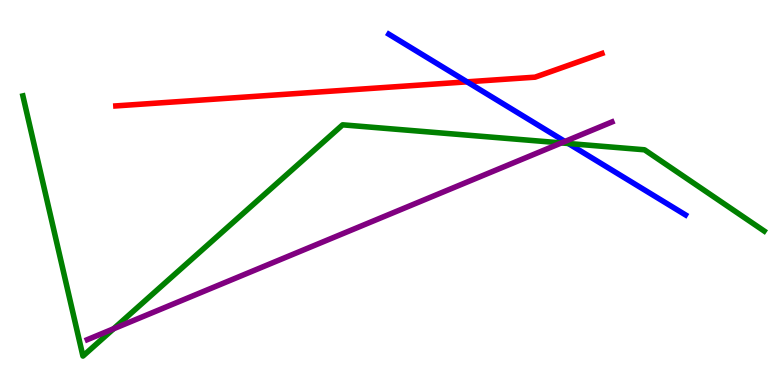[{'lines': ['blue', 'red'], 'intersections': [{'x': 6.03, 'y': 7.87}]}, {'lines': ['green', 'red'], 'intersections': []}, {'lines': ['purple', 'red'], 'intersections': []}, {'lines': ['blue', 'green'], 'intersections': [{'x': 7.33, 'y': 6.27}]}, {'lines': ['blue', 'purple'], 'intersections': [{'x': 7.29, 'y': 6.33}]}, {'lines': ['green', 'purple'], 'intersections': [{'x': 1.47, 'y': 1.46}, {'x': 7.24, 'y': 6.29}]}]